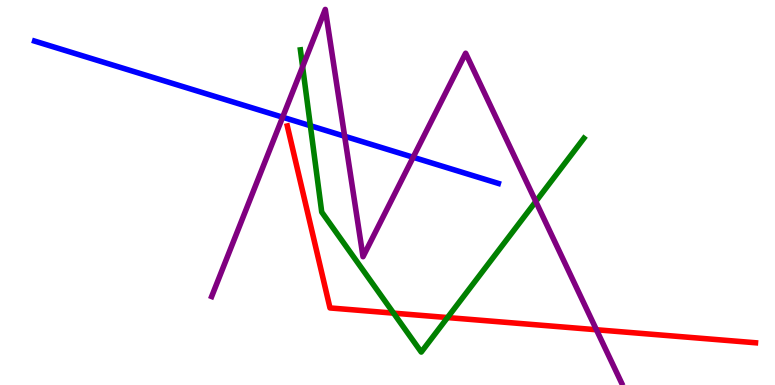[{'lines': ['blue', 'red'], 'intersections': []}, {'lines': ['green', 'red'], 'intersections': [{'x': 5.08, 'y': 1.87}, {'x': 5.77, 'y': 1.75}]}, {'lines': ['purple', 'red'], 'intersections': [{'x': 7.7, 'y': 1.44}]}, {'lines': ['blue', 'green'], 'intersections': [{'x': 4.0, 'y': 6.73}]}, {'lines': ['blue', 'purple'], 'intersections': [{'x': 3.65, 'y': 6.96}, {'x': 4.45, 'y': 6.46}, {'x': 5.33, 'y': 5.92}]}, {'lines': ['green', 'purple'], 'intersections': [{'x': 3.9, 'y': 8.27}, {'x': 6.91, 'y': 4.77}]}]